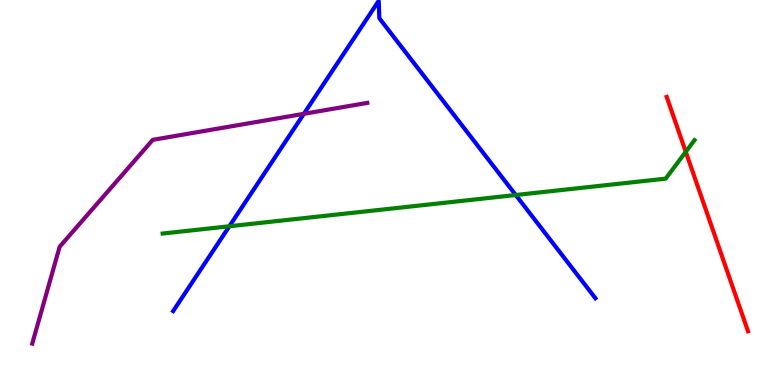[{'lines': ['blue', 'red'], 'intersections': []}, {'lines': ['green', 'red'], 'intersections': [{'x': 8.85, 'y': 6.06}]}, {'lines': ['purple', 'red'], 'intersections': []}, {'lines': ['blue', 'green'], 'intersections': [{'x': 2.96, 'y': 4.12}, {'x': 6.65, 'y': 4.93}]}, {'lines': ['blue', 'purple'], 'intersections': [{'x': 3.92, 'y': 7.04}]}, {'lines': ['green', 'purple'], 'intersections': []}]